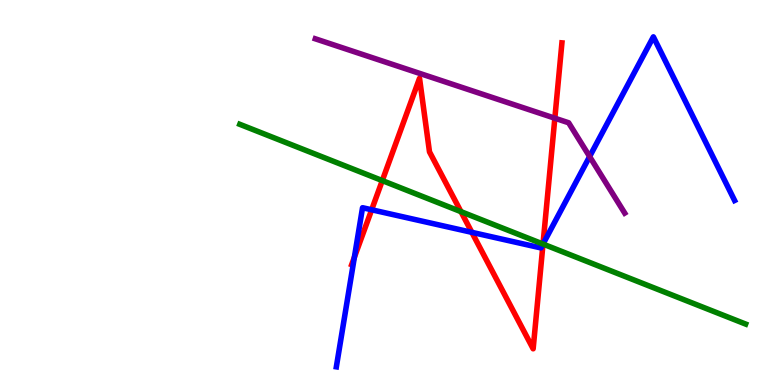[{'lines': ['blue', 'red'], 'intersections': [{'x': 4.57, 'y': 3.32}, {'x': 4.8, 'y': 4.55}, {'x': 6.09, 'y': 3.96}, {'x': 7.01, 'y': 3.66}]}, {'lines': ['green', 'red'], 'intersections': [{'x': 4.93, 'y': 5.31}, {'x': 5.95, 'y': 4.5}, {'x': 7.01, 'y': 3.66}]}, {'lines': ['purple', 'red'], 'intersections': [{'x': 7.16, 'y': 6.93}]}, {'lines': ['blue', 'green'], 'intersections': [{'x': 7.01, 'y': 3.66}]}, {'lines': ['blue', 'purple'], 'intersections': [{'x': 7.61, 'y': 5.93}]}, {'lines': ['green', 'purple'], 'intersections': []}]